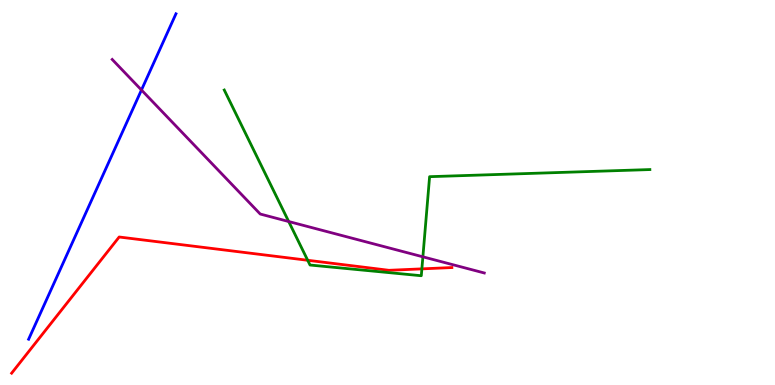[{'lines': ['blue', 'red'], 'intersections': []}, {'lines': ['green', 'red'], 'intersections': [{'x': 3.97, 'y': 3.24}, {'x': 5.44, 'y': 3.02}]}, {'lines': ['purple', 'red'], 'intersections': []}, {'lines': ['blue', 'green'], 'intersections': []}, {'lines': ['blue', 'purple'], 'intersections': [{'x': 1.83, 'y': 7.66}]}, {'lines': ['green', 'purple'], 'intersections': [{'x': 3.73, 'y': 4.25}, {'x': 5.46, 'y': 3.33}]}]